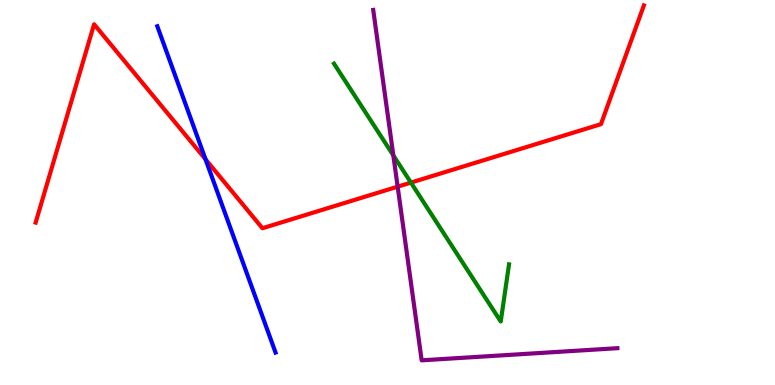[{'lines': ['blue', 'red'], 'intersections': [{'x': 2.65, 'y': 5.86}]}, {'lines': ['green', 'red'], 'intersections': [{'x': 5.3, 'y': 5.26}]}, {'lines': ['purple', 'red'], 'intersections': [{'x': 5.13, 'y': 5.15}]}, {'lines': ['blue', 'green'], 'intersections': []}, {'lines': ['blue', 'purple'], 'intersections': []}, {'lines': ['green', 'purple'], 'intersections': [{'x': 5.08, 'y': 5.96}]}]